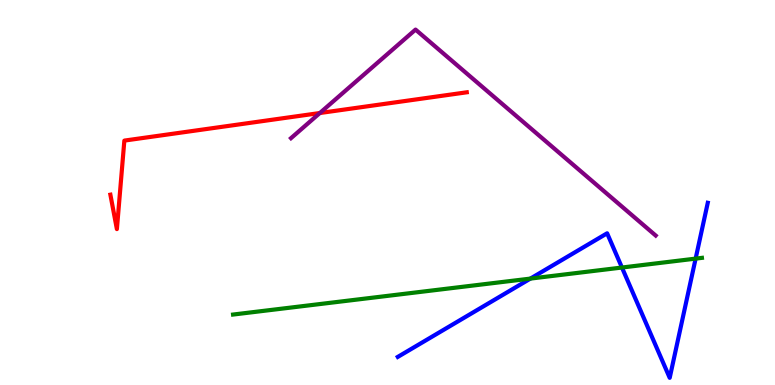[{'lines': ['blue', 'red'], 'intersections': []}, {'lines': ['green', 'red'], 'intersections': []}, {'lines': ['purple', 'red'], 'intersections': [{'x': 4.13, 'y': 7.06}]}, {'lines': ['blue', 'green'], 'intersections': [{'x': 6.84, 'y': 2.76}, {'x': 8.03, 'y': 3.05}, {'x': 8.98, 'y': 3.28}]}, {'lines': ['blue', 'purple'], 'intersections': []}, {'lines': ['green', 'purple'], 'intersections': []}]